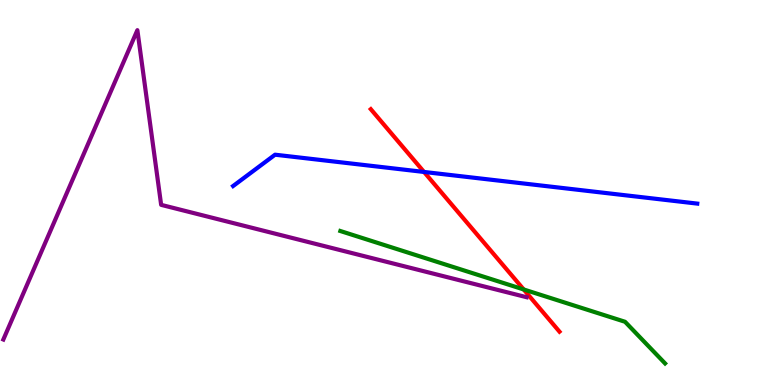[{'lines': ['blue', 'red'], 'intersections': [{'x': 5.47, 'y': 5.53}]}, {'lines': ['green', 'red'], 'intersections': [{'x': 6.76, 'y': 2.48}]}, {'lines': ['purple', 'red'], 'intersections': []}, {'lines': ['blue', 'green'], 'intersections': []}, {'lines': ['blue', 'purple'], 'intersections': []}, {'lines': ['green', 'purple'], 'intersections': []}]